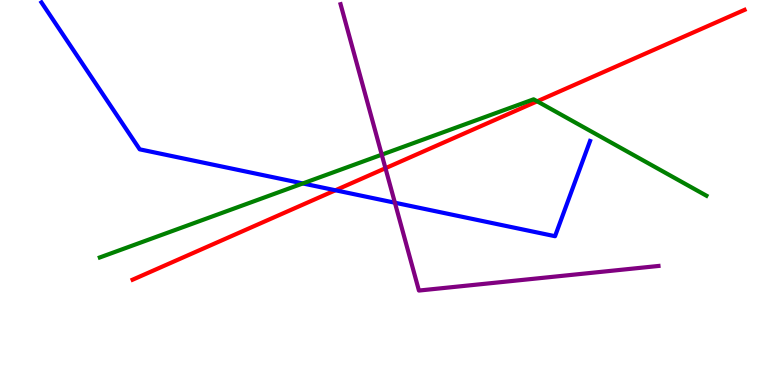[{'lines': ['blue', 'red'], 'intersections': [{'x': 4.33, 'y': 5.06}]}, {'lines': ['green', 'red'], 'intersections': [{'x': 6.93, 'y': 7.37}]}, {'lines': ['purple', 'red'], 'intersections': [{'x': 4.97, 'y': 5.63}]}, {'lines': ['blue', 'green'], 'intersections': [{'x': 3.91, 'y': 5.24}]}, {'lines': ['blue', 'purple'], 'intersections': [{'x': 5.1, 'y': 4.73}]}, {'lines': ['green', 'purple'], 'intersections': [{'x': 4.93, 'y': 5.98}]}]